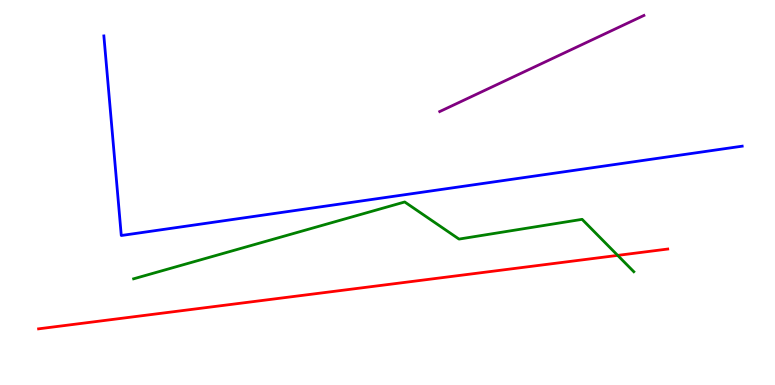[{'lines': ['blue', 'red'], 'intersections': []}, {'lines': ['green', 'red'], 'intersections': [{'x': 7.97, 'y': 3.37}]}, {'lines': ['purple', 'red'], 'intersections': []}, {'lines': ['blue', 'green'], 'intersections': []}, {'lines': ['blue', 'purple'], 'intersections': []}, {'lines': ['green', 'purple'], 'intersections': []}]